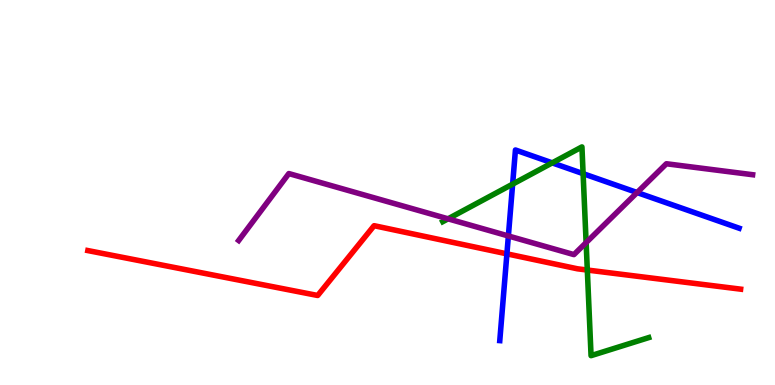[{'lines': ['blue', 'red'], 'intersections': [{'x': 6.54, 'y': 3.41}]}, {'lines': ['green', 'red'], 'intersections': [{'x': 7.58, 'y': 2.99}]}, {'lines': ['purple', 'red'], 'intersections': []}, {'lines': ['blue', 'green'], 'intersections': [{'x': 6.61, 'y': 5.22}, {'x': 7.13, 'y': 5.77}, {'x': 7.52, 'y': 5.49}]}, {'lines': ['blue', 'purple'], 'intersections': [{'x': 6.56, 'y': 3.87}, {'x': 8.22, 'y': 5.0}]}, {'lines': ['green', 'purple'], 'intersections': [{'x': 5.78, 'y': 4.32}, {'x': 7.56, 'y': 3.7}]}]